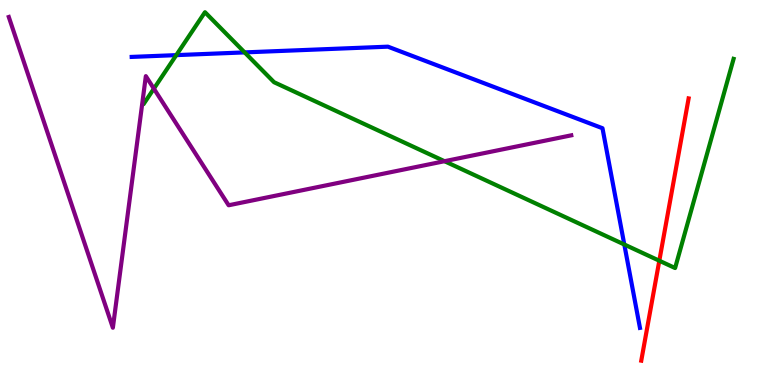[{'lines': ['blue', 'red'], 'intersections': []}, {'lines': ['green', 'red'], 'intersections': [{'x': 8.51, 'y': 3.23}]}, {'lines': ['purple', 'red'], 'intersections': []}, {'lines': ['blue', 'green'], 'intersections': [{'x': 2.27, 'y': 8.57}, {'x': 3.16, 'y': 8.64}, {'x': 8.06, 'y': 3.65}]}, {'lines': ['blue', 'purple'], 'intersections': []}, {'lines': ['green', 'purple'], 'intersections': [{'x': 1.99, 'y': 7.7}, {'x': 5.74, 'y': 5.81}]}]